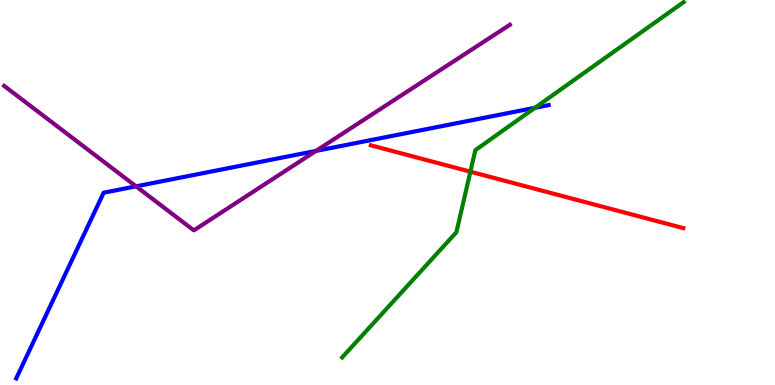[{'lines': ['blue', 'red'], 'intersections': []}, {'lines': ['green', 'red'], 'intersections': [{'x': 6.07, 'y': 5.54}]}, {'lines': ['purple', 'red'], 'intersections': []}, {'lines': ['blue', 'green'], 'intersections': [{'x': 6.9, 'y': 7.2}]}, {'lines': ['blue', 'purple'], 'intersections': [{'x': 1.76, 'y': 5.16}, {'x': 4.08, 'y': 6.08}]}, {'lines': ['green', 'purple'], 'intersections': []}]